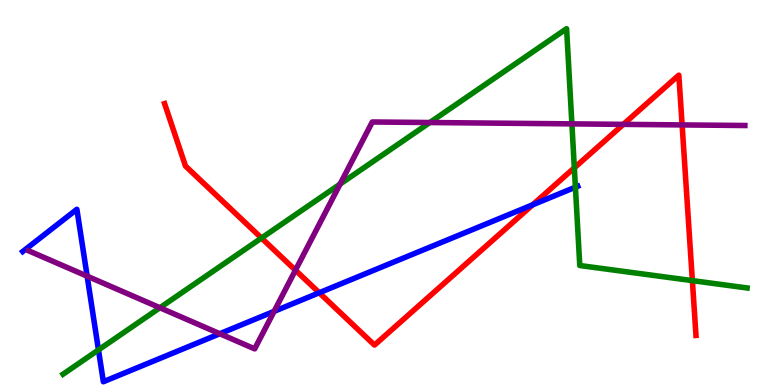[{'lines': ['blue', 'red'], 'intersections': [{'x': 4.12, 'y': 2.4}, {'x': 6.87, 'y': 4.68}]}, {'lines': ['green', 'red'], 'intersections': [{'x': 3.37, 'y': 3.82}, {'x': 7.41, 'y': 5.64}, {'x': 8.93, 'y': 2.71}]}, {'lines': ['purple', 'red'], 'intersections': [{'x': 3.81, 'y': 2.98}, {'x': 8.04, 'y': 6.77}, {'x': 8.8, 'y': 6.76}]}, {'lines': ['blue', 'green'], 'intersections': [{'x': 1.27, 'y': 0.912}, {'x': 7.42, 'y': 5.14}]}, {'lines': ['blue', 'purple'], 'intersections': [{'x': 1.12, 'y': 2.83}, {'x': 2.84, 'y': 1.33}, {'x': 3.54, 'y': 1.91}]}, {'lines': ['green', 'purple'], 'intersections': [{'x': 2.06, 'y': 2.01}, {'x': 4.39, 'y': 5.22}, {'x': 5.55, 'y': 6.82}, {'x': 7.38, 'y': 6.78}]}]